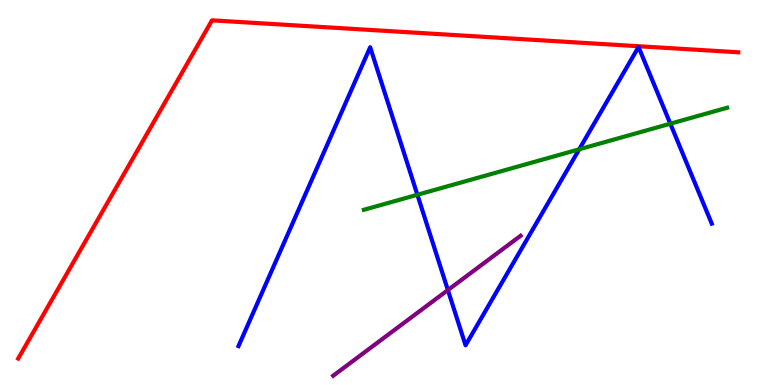[{'lines': ['blue', 'red'], 'intersections': []}, {'lines': ['green', 'red'], 'intersections': []}, {'lines': ['purple', 'red'], 'intersections': []}, {'lines': ['blue', 'green'], 'intersections': [{'x': 5.39, 'y': 4.94}, {'x': 7.47, 'y': 6.12}, {'x': 8.65, 'y': 6.79}]}, {'lines': ['blue', 'purple'], 'intersections': [{'x': 5.78, 'y': 2.47}]}, {'lines': ['green', 'purple'], 'intersections': []}]